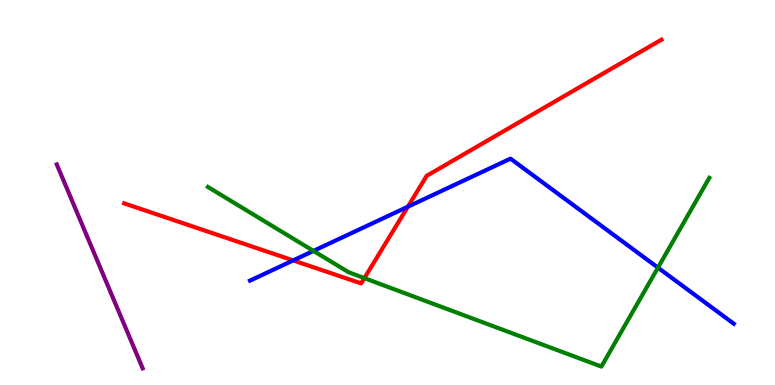[{'lines': ['blue', 'red'], 'intersections': [{'x': 3.78, 'y': 3.24}, {'x': 5.26, 'y': 4.63}]}, {'lines': ['green', 'red'], 'intersections': [{'x': 4.7, 'y': 2.78}]}, {'lines': ['purple', 'red'], 'intersections': []}, {'lines': ['blue', 'green'], 'intersections': [{'x': 4.04, 'y': 3.48}, {'x': 8.49, 'y': 3.05}]}, {'lines': ['blue', 'purple'], 'intersections': []}, {'lines': ['green', 'purple'], 'intersections': []}]